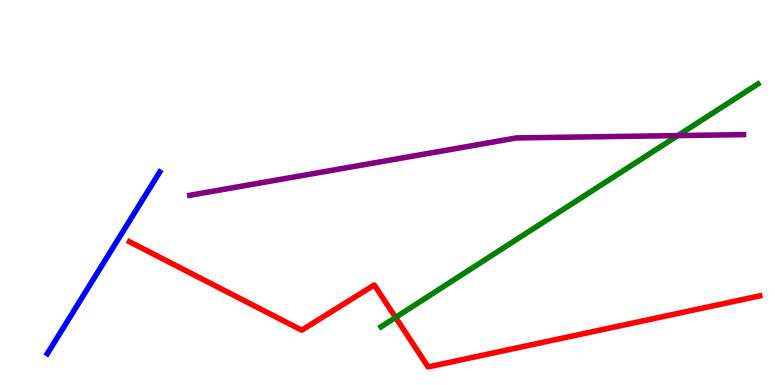[{'lines': ['blue', 'red'], 'intersections': []}, {'lines': ['green', 'red'], 'intersections': [{'x': 5.1, 'y': 1.76}]}, {'lines': ['purple', 'red'], 'intersections': []}, {'lines': ['blue', 'green'], 'intersections': []}, {'lines': ['blue', 'purple'], 'intersections': []}, {'lines': ['green', 'purple'], 'intersections': [{'x': 8.75, 'y': 6.48}]}]